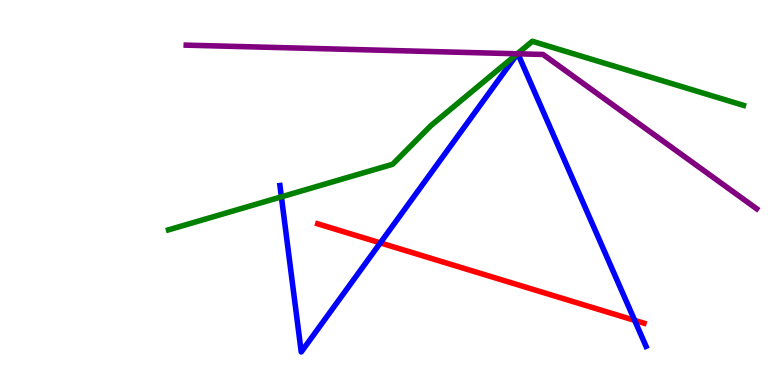[{'lines': ['blue', 'red'], 'intersections': [{'x': 4.91, 'y': 3.69}, {'x': 8.19, 'y': 1.68}]}, {'lines': ['green', 'red'], 'intersections': []}, {'lines': ['purple', 'red'], 'intersections': []}, {'lines': ['blue', 'green'], 'intersections': [{'x': 3.63, 'y': 4.89}, {'x': 6.68, 'y': 8.61}, {'x': 6.68, 'y': 8.61}]}, {'lines': ['blue', 'purple'], 'intersections': [{'x': 6.68, 'y': 8.6}, {'x': 6.68, 'y': 8.6}]}, {'lines': ['green', 'purple'], 'intersections': [{'x': 6.68, 'y': 8.6}]}]